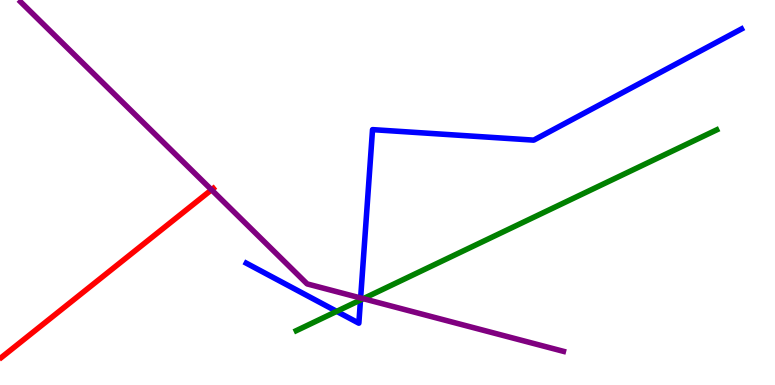[{'lines': ['blue', 'red'], 'intersections': []}, {'lines': ['green', 'red'], 'intersections': []}, {'lines': ['purple', 'red'], 'intersections': [{'x': 2.73, 'y': 5.07}]}, {'lines': ['blue', 'green'], 'intersections': [{'x': 4.34, 'y': 1.91}, {'x': 4.65, 'y': 2.21}]}, {'lines': ['blue', 'purple'], 'intersections': [{'x': 4.65, 'y': 2.26}]}, {'lines': ['green', 'purple'], 'intersections': [{'x': 4.69, 'y': 2.24}]}]